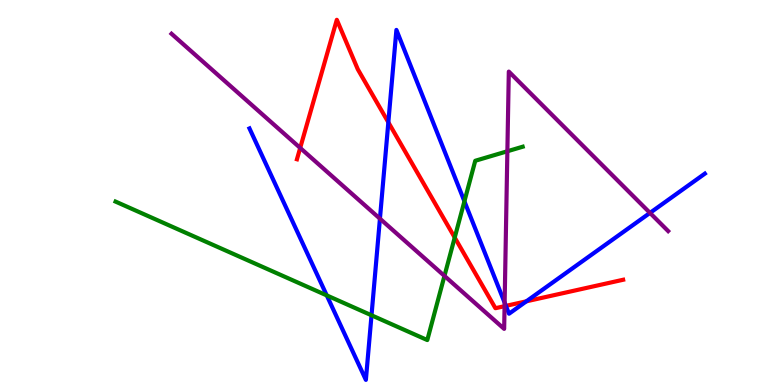[{'lines': ['blue', 'red'], 'intersections': [{'x': 5.01, 'y': 6.82}, {'x': 6.53, 'y': 2.06}, {'x': 6.79, 'y': 2.17}]}, {'lines': ['green', 'red'], 'intersections': [{'x': 5.87, 'y': 3.83}]}, {'lines': ['purple', 'red'], 'intersections': [{'x': 3.87, 'y': 6.16}, {'x': 6.51, 'y': 2.05}]}, {'lines': ['blue', 'green'], 'intersections': [{'x': 4.22, 'y': 2.33}, {'x': 4.79, 'y': 1.81}, {'x': 5.99, 'y': 4.77}]}, {'lines': ['blue', 'purple'], 'intersections': [{'x': 4.9, 'y': 4.32}, {'x': 6.51, 'y': 2.14}, {'x': 8.39, 'y': 4.47}]}, {'lines': ['green', 'purple'], 'intersections': [{'x': 5.73, 'y': 2.83}, {'x': 6.55, 'y': 6.07}]}]